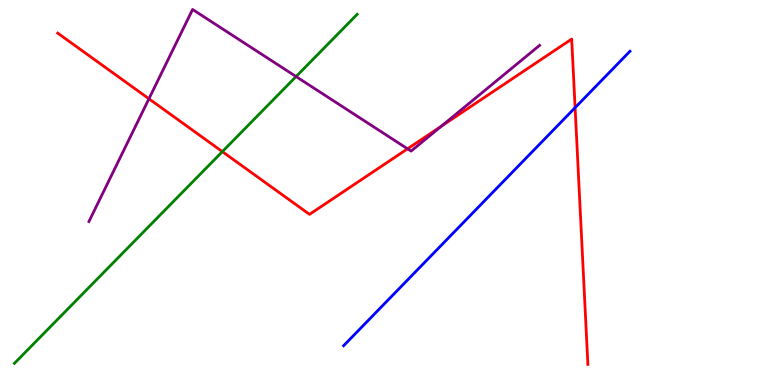[{'lines': ['blue', 'red'], 'intersections': [{'x': 7.42, 'y': 7.2}]}, {'lines': ['green', 'red'], 'intersections': [{'x': 2.87, 'y': 6.06}]}, {'lines': ['purple', 'red'], 'intersections': [{'x': 1.92, 'y': 7.43}, {'x': 5.26, 'y': 6.13}, {'x': 5.69, 'y': 6.72}]}, {'lines': ['blue', 'green'], 'intersections': []}, {'lines': ['blue', 'purple'], 'intersections': []}, {'lines': ['green', 'purple'], 'intersections': [{'x': 3.82, 'y': 8.01}]}]